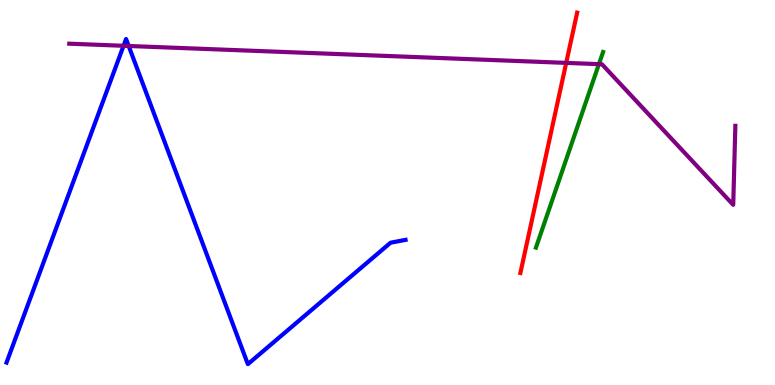[{'lines': ['blue', 'red'], 'intersections': []}, {'lines': ['green', 'red'], 'intersections': []}, {'lines': ['purple', 'red'], 'intersections': [{'x': 7.31, 'y': 8.37}]}, {'lines': ['blue', 'green'], 'intersections': []}, {'lines': ['blue', 'purple'], 'intersections': [{'x': 1.59, 'y': 8.81}, {'x': 1.66, 'y': 8.81}]}, {'lines': ['green', 'purple'], 'intersections': [{'x': 7.73, 'y': 8.33}]}]